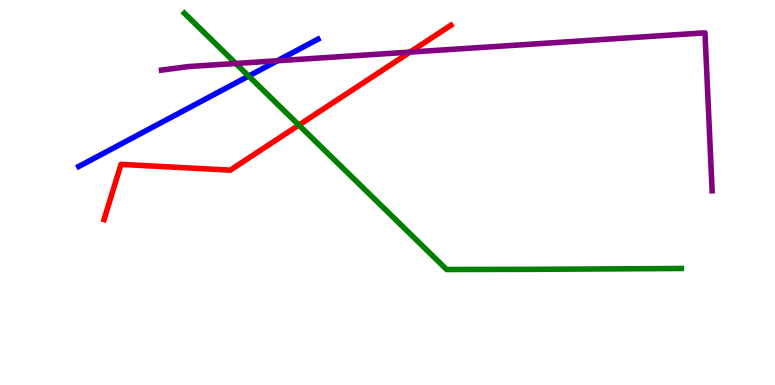[{'lines': ['blue', 'red'], 'intersections': []}, {'lines': ['green', 'red'], 'intersections': [{'x': 3.86, 'y': 6.75}]}, {'lines': ['purple', 'red'], 'intersections': [{'x': 5.29, 'y': 8.65}]}, {'lines': ['blue', 'green'], 'intersections': [{'x': 3.21, 'y': 8.02}]}, {'lines': ['blue', 'purple'], 'intersections': [{'x': 3.58, 'y': 8.42}]}, {'lines': ['green', 'purple'], 'intersections': [{'x': 3.04, 'y': 8.35}]}]